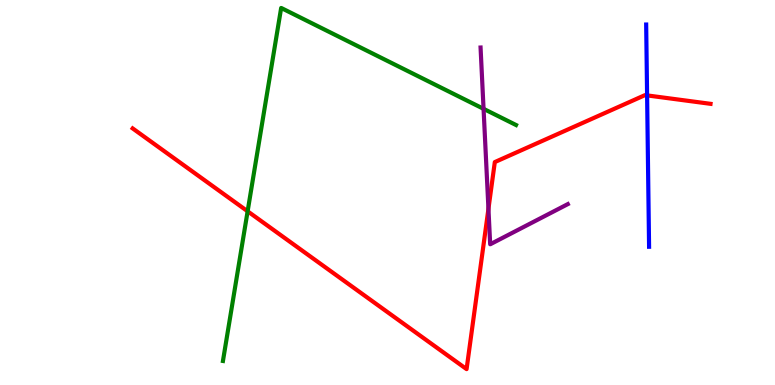[{'lines': ['blue', 'red'], 'intersections': [{'x': 8.35, 'y': 7.52}]}, {'lines': ['green', 'red'], 'intersections': [{'x': 3.2, 'y': 4.51}]}, {'lines': ['purple', 'red'], 'intersections': [{'x': 6.3, 'y': 4.58}]}, {'lines': ['blue', 'green'], 'intersections': []}, {'lines': ['blue', 'purple'], 'intersections': []}, {'lines': ['green', 'purple'], 'intersections': [{'x': 6.24, 'y': 7.17}]}]